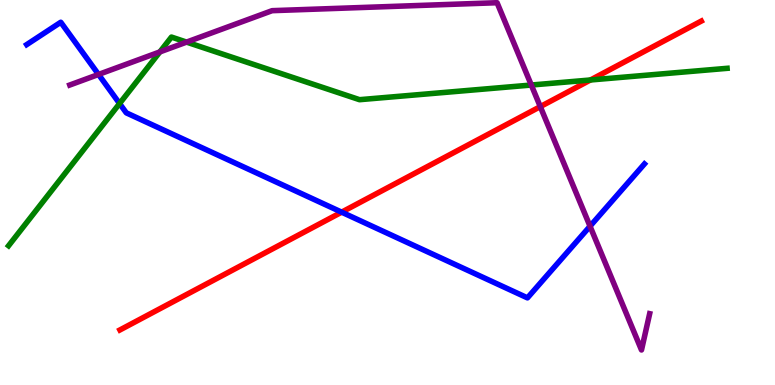[{'lines': ['blue', 'red'], 'intersections': [{'x': 4.41, 'y': 4.49}]}, {'lines': ['green', 'red'], 'intersections': [{'x': 7.62, 'y': 7.92}]}, {'lines': ['purple', 'red'], 'intersections': [{'x': 6.97, 'y': 7.23}]}, {'lines': ['blue', 'green'], 'intersections': [{'x': 1.54, 'y': 7.31}]}, {'lines': ['blue', 'purple'], 'intersections': [{'x': 1.27, 'y': 8.07}, {'x': 7.61, 'y': 4.12}]}, {'lines': ['green', 'purple'], 'intersections': [{'x': 2.06, 'y': 8.65}, {'x': 2.41, 'y': 8.91}, {'x': 6.86, 'y': 7.79}]}]